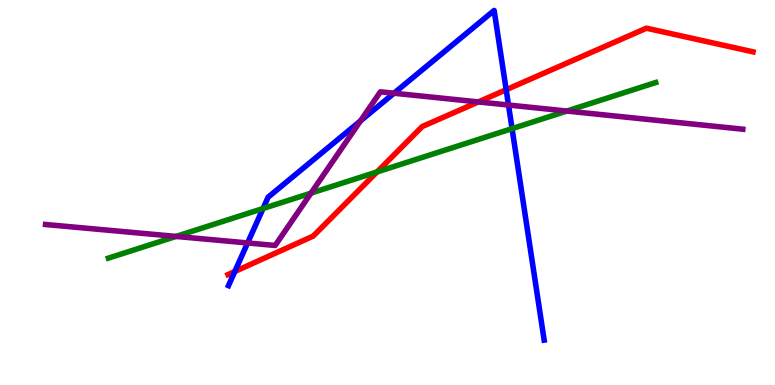[{'lines': ['blue', 'red'], 'intersections': [{'x': 3.03, 'y': 2.95}, {'x': 6.53, 'y': 7.67}]}, {'lines': ['green', 'red'], 'intersections': [{'x': 4.87, 'y': 5.53}]}, {'lines': ['purple', 'red'], 'intersections': [{'x': 6.17, 'y': 7.35}]}, {'lines': ['blue', 'green'], 'intersections': [{'x': 3.39, 'y': 4.58}, {'x': 6.61, 'y': 6.66}]}, {'lines': ['blue', 'purple'], 'intersections': [{'x': 3.19, 'y': 3.69}, {'x': 4.65, 'y': 6.86}, {'x': 5.08, 'y': 7.58}, {'x': 6.56, 'y': 7.27}]}, {'lines': ['green', 'purple'], 'intersections': [{'x': 2.27, 'y': 3.86}, {'x': 4.01, 'y': 4.98}, {'x': 7.31, 'y': 7.12}]}]